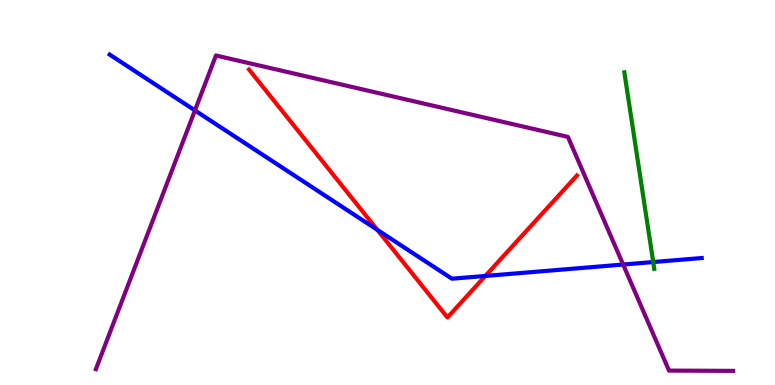[{'lines': ['blue', 'red'], 'intersections': [{'x': 4.87, 'y': 4.03}, {'x': 6.26, 'y': 2.83}]}, {'lines': ['green', 'red'], 'intersections': []}, {'lines': ['purple', 'red'], 'intersections': []}, {'lines': ['blue', 'green'], 'intersections': [{'x': 8.43, 'y': 3.19}]}, {'lines': ['blue', 'purple'], 'intersections': [{'x': 2.52, 'y': 7.13}, {'x': 8.04, 'y': 3.13}]}, {'lines': ['green', 'purple'], 'intersections': []}]